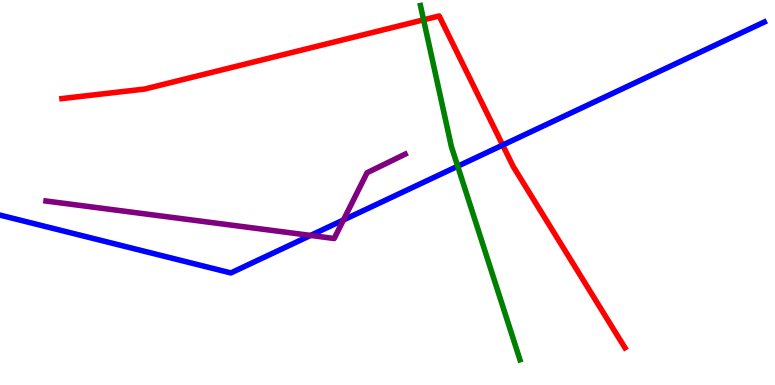[{'lines': ['blue', 'red'], 'intersections': [{'x': 6.49, 'y': 6.23}]}, {'lines': ['green', 'red'], 'intersections': [{'x': 5.47, 'y': 9.49}]}, {'lines': ['purple', 'red'], 'intersections': []}, {'lines': ['blue', 'green'], 'intersections': [{'x': 5.91, 'y': 5.68}]}, {'lines': ['blue', 'purple'], 'intersections': [{'x': 4.01, 'y': 3.88}, {'x': 4.43, 'y': 4.29}]}, {'lines': ['green', 'purple'], 'intersections': []}]